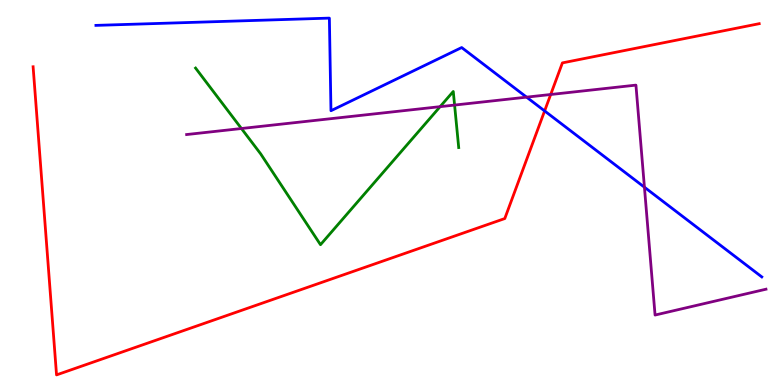[{'lines': ['blue', 'red'], 'intersections': [{'x': 7.03, 'y': 7.12}]}, {'lines': ['green', 'red'], 'intersections': []}, {'lines': ['purple', 'red'], 'intersections': [{'x': 7.11, 'y': 7.55}]}, {'lines': ['blue', 'green'], 'intersections': []}, {'lines': ['blue', 'purple'], 'intersections': [{'x': 6.79, 'y': 7.48}, {'x': 8.32, 'y': 5.14}]}, {'lines': ['green', 'purple'], 'intersections': [{'x': 3.12, 'y': 6.66}, {'x': 5.68, 'y': 7.23}, {'x': 5.87, 'y': 7.27}]}]